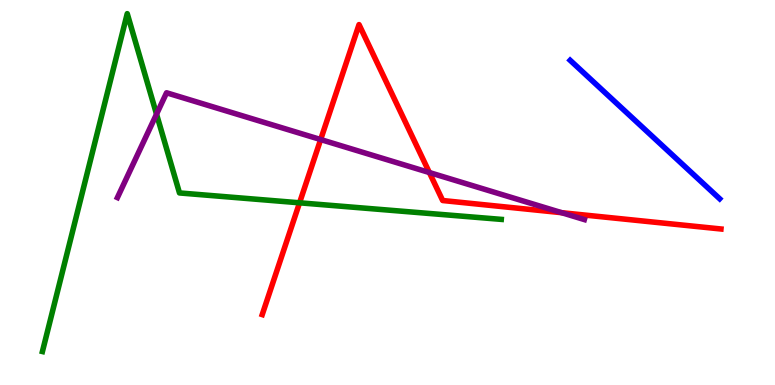[{'lines': ['blue', 'red'], 'intersections': []}, {'lines': ['green', 'red'], 'intersections': [{'x': 3.87, 'y': 4.73}]}, {'lines': ['purple', 'red'], 'intersections': [{'x': 4.14, 'y': 6.38}, {'x': 5.54, 'y': 5.52}, {'x': 7.25, 'y': 4.48}]}, {'lines': ['blue', 'green'], 'intersections': []}, {'lines': ['blue', 'purple'], 'intersections': []}, {'lines': ['green', 'purple'], 'intersections': [{'x': 2.02, 'y': 7.03}]}]